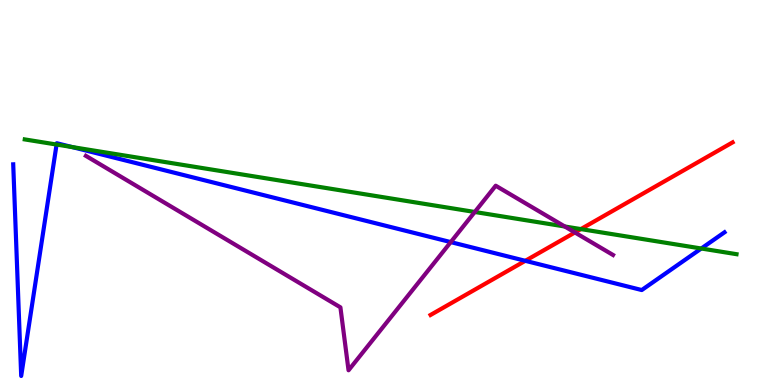[{'lines': ['blue', 'red'], 'intersections': [{'x': 6.78, 'y': 3.23}]}, {'lines': ['green', 'red'], 'intersections': [{'x': 7.49, 'y': 4.05}]}, {'lines': ['purple', 'red'], 'intersections': [{'x': 7.42, 'y': 3.96}]}, {'lines': ['blue', 'green'], 'intersections': [{'x': 0.73, 'y': 6.25}, {'x': 0.929, 'y': 6.18}, {'x': 9.05, 'y': 3.55}]}, {'lines': ['blue', 'purple'], 'intersections': [{'x': 5.82, 'y': 3.71}]}, {'lines': ['green', 'purple'], 'intersections': [{'x': 6.13, 'y': 4.49}, {'x': 7.29, 'y': 4.12}]}]